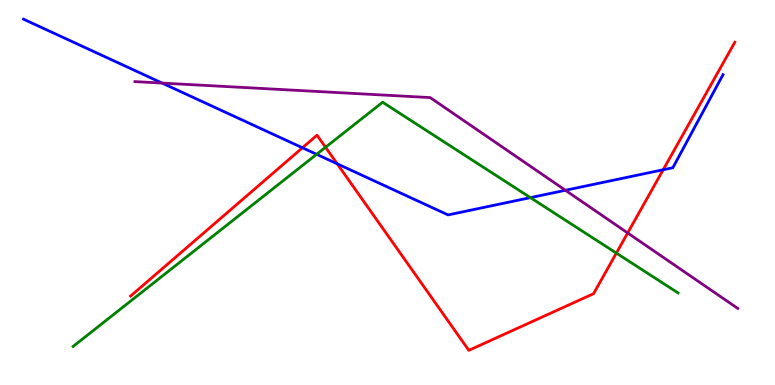[{'lines': ['blue', 'red'], 'intersections': [{'x': 3.9, 'y': 6.16}, {'x': 4.35, 'y': 5.75}, {'x': 8.56, 'y': 5.59}]}, {'lines': ['green', 'red'], 'intersections': [{'x': 4.2, 'y': 6.17}, {'x': 7.95, 'y': 3.43}]}, {'lines': ['purple', 'red'], 'intersections': [{'x': 8.1, 'y': 3.95}]}, {'lines': ['blue', 'green'], 'intersections': [{'x': 4.09, 'y': 5.99}, {'x': 6.84, 'y': 4.87}]}, {'lines': ['blue', 'purple'], 'intersections': [{'x': 2.09, 'y': 7.84}, {'x': 7.3, 'y': 5.06}]}, {'lines': ['green', 'purple'], 'intersections': []}]